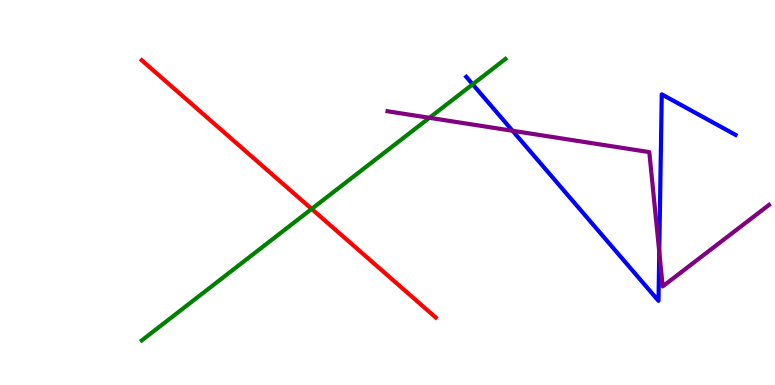[{'lines': ['blue', 'red'], 'intersections': []}, {'lines': ['green', 'red'], 'intersections': [{'x': 4.02, 'y': 4.57}]}, {'lines': ['purple', 'red'], 'intersections': []}, {'lines': ['blue', 'green'], 'intersections': [{'x': 6.1, 'y': 7.81}]}, {'lines': ['blue', 'purple'], 'intersections': [{'x': 6.61, 'y': 6.6}, {'x': 8.51, 'y': 3.46}]}, {'lines': ['green', 'purple'], 'intersections': [{'x': 5.54, 'y': 6.94}]}]